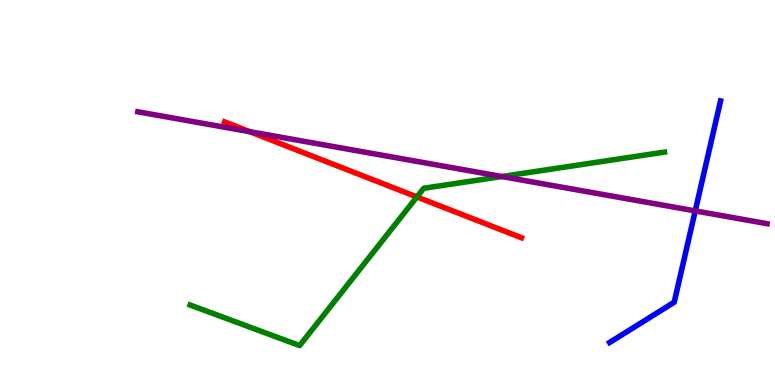[{'lines': ['blue', 'red'], 'intersections': []}, {'lines': ['green', 'red'], 'intersections': [{'x': 5.38, 'y': 4.89}]}, {'lines': ['purple', 'red'], 'intersections': [{'x': 3.22, 'y': 6.58}]}, {'lines': ['blue', 'green'], 'intersections': []}, {'lines': ['blue', 'purple'], 'intersections': [{'x': 8.97, 'y': 4.52}]}, {'lines': ['green', 'purple'], 'intersections': [{'x': 6.48, 'y': 5.41}]}]